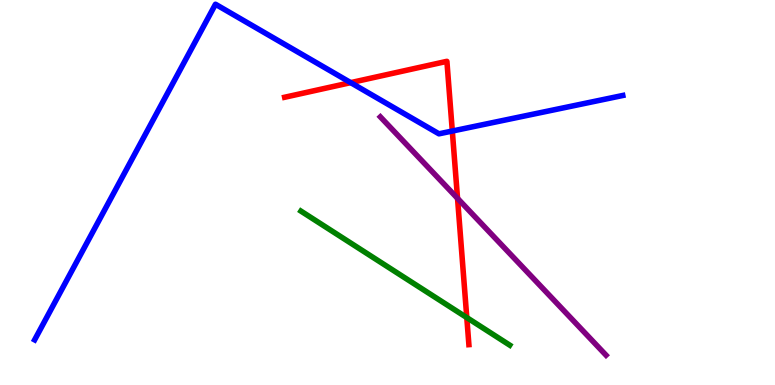[{'lines': ['blue', 'red'], 'intersections': [{'x': 4.52, 'y': 7.85}, {'x': 5.84, 'y': 6.6}]}, {'lines': ['green', 'red'], 'intersections': [{'x': 6.02, 'y': 1.75}]}, {'lines': ['purple', 'red'], 'intersections': [{'x': 5.9, 'y': 4.85}]}, {'lines': ['blue', 'green'], 'intersections': []}, {'lines': ['blue', 'purple'], 'intersections': []}, {'lines': ['green', 'purple'], 'intersections': []}]